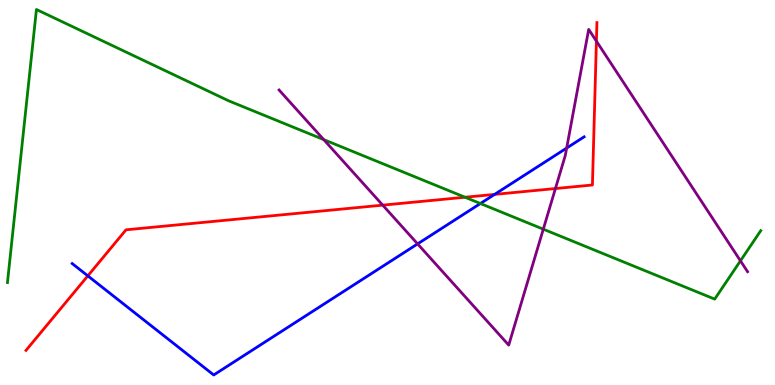[{'lines': ['blue', 'red'], 'intersections': [{'x': 1.13, 'y': 2.83}, {'x': 6.38, 'y': 4.95}]}, {'lines': ['green', 'red'], 'intersections': [{'x': 6.0, 'y': 4.88}]}, {'lines': ['purple', 'red'], 'intersections': [{'x': 4.94, 'y': 4.67}, {'x': 7.17, 'y': 5.1}, {'x': 7.7, 'y': 8.93}]}, {'lines': ['blue', 'green'], 'intersections': [{'x': 6.2, 'y': 4.71}]}, {'lines': ['blue', 'purple'], 'intersections': [{'x': 5.39, 'y': 3.67}, {'x': 7.31, 'y': 6.15}]}, {'lines': ['green', 'purple'], 'intersections': [{'x': 4.18, 'y': 6.37}, {'x': 7.01, 'y': 4.05}, {'x': 9.55, 'y': 3.23}]}]